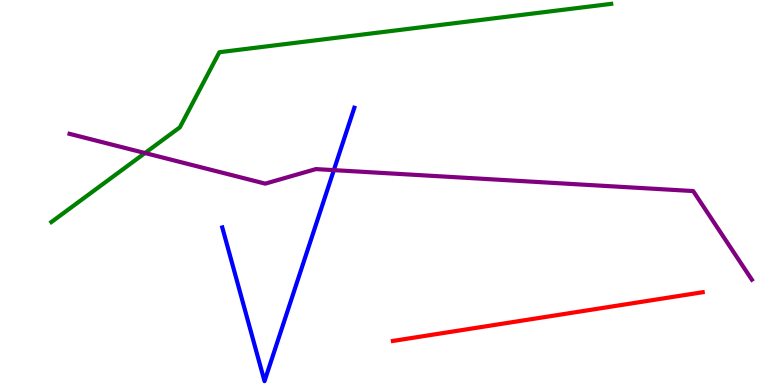[{'lines': ['blue', 'red'], 'intersections': []}, {'lines': ['green', 'red'], 'intersections': []}, {'lines': ['purple', 'red'], 'intersections': []}, {'lines': ['blue', 'green'], 'intersections': []}, {'lines': ['blue', 'purple'], 'intersections': [{'x': 4.31, 'y': 5.58}]}, {'lines': ['green', 'purple'], 'intersections': [{'x': 1.87, 'y': 6.03}]}]